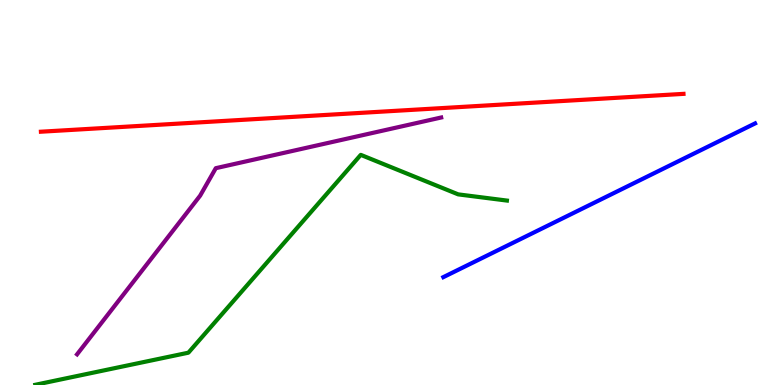[{'lines': ['blue', 'red'], 'intersections': []}, {'lines': ['green', 'red'], 'intersections': []}, {'lines': ['purple', 'red'], 'intersections': []}, {'lines': ['blue', 'green'], 'intersections': []}, {'lines': ['blue', 'purple'], 'intersections': []}, {'lines': ['green', 'purple'], 'intersections': []}]